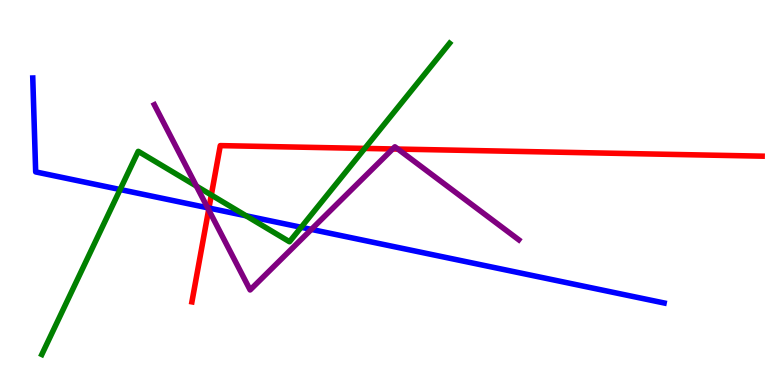[{'lines': ['blue', 'red'], 'intersections': [{'x': 2.7, 'y': 4.6}]}, {'lines': ['green', 'red'], 'intersections': [{'x': 2.73, 'y': 4.93}, {'x': 4.71, 'y': 6.14}]}, {'lines': ['purple', 'red'], 'intersections': [{'x': 2.69, 'y': 4.55}, {'x': 5.07, 'y': 6.13}, {'x': 5.13, 'y': 6.13}]}, {'lines': ['blue', 'green'], 'intersections': [{'x': 1.55, 'y': 5.08}, {'x': 3.18, 'y': 4.39}, {'x': 3.89, 'y': 4.1}]}, {'lines': ['blue', 'purple'], 'intersections': [{'x': 2.68, 'y': 4.6}, {'x': 4.02, 'y': 4.04}]}, {'lines': ['green', 'purple'], 'intersections': [{'x': 2.53, 'y': 5.17}]}]